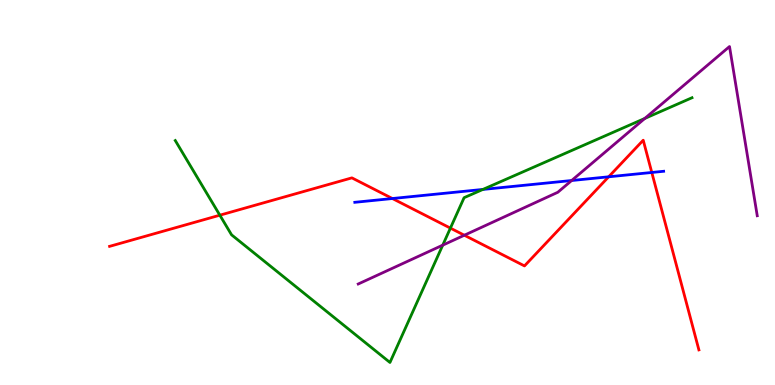[{'lines': ['blue', 'red'], 'intersections': [{'x': 5.06, 'y': 4.84}, {'x': 7.85, 'y': 5.41}, {'x': 8.41, 'y': 5.52}]}, {'lines': ['green', 'red'], 'intersections': [{'x': 2.84, 'y': 4.41}, {'x': 5.81, 'y': 4.07}]}, {'lines': ['purple', 'red'], 'intersections': [{'x': 5.99, 'y': 3.89}]}, {'lines': ['blue', 'green'], 'intersections': [{'x': 6.23, 'y': 5.08}]}, {'lines': ['blue', 'purple'], 'intersections': [{'x': 7.38, 'y': 5.31}]}, {'lines': ['green', 'purple'], 'intersections': [{'x': 5.71, 'y': 3.63}, {'x': 8.32, 'y': 6.92}]}]